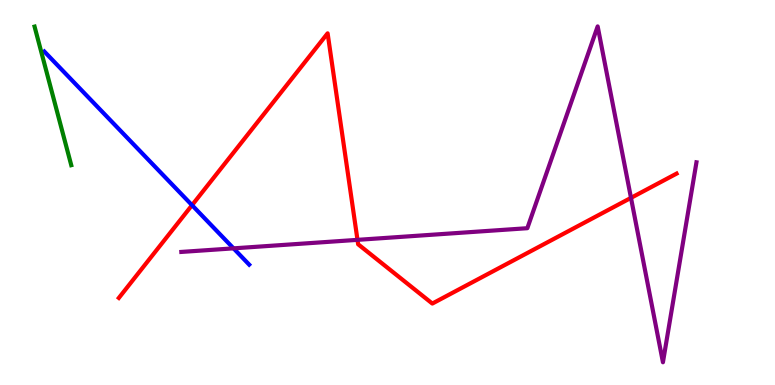[{'lines': ['blue', 'red'], 'intersections': [{'x': 2.48, 'y': 4.67}]}, {'lines': ['green', 'red'], 'intersections': []}, {'lines': ['purple', 'red'], 'intersections': [{'x': 4.61, 'y': 3.77}, {'x': 8.14, 'y': 4.86}]}, {'lines': ['blue', 'green'], 'intersections': []}, {'lines': ['blue', 'purple'], 'intersections': [{'x': 3.01, 'y': 3.55}]}, {'lines': ['green', 'purple'], 'intersections': []}]